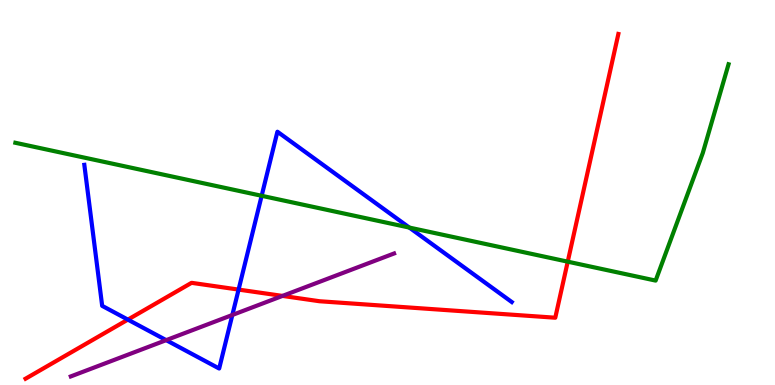[{'lines': ['blue', 'red'], 'intersections': [{'x': 1.65, 'y': 1.7}, {'x': 3.08, 'y': 2.48}]}, {'lines': ['green', 'red'], 'intersections': [{'x': 7.33, 'y': 3.2}]}, {'lines': ['purple', 'red'], 'intersections': [{'x': 3.65, 'y': 2.31}]}, {'lines': ['blue', 'green'], 'intersections': [{'x': 3.38, 'y': 4.91}, {'x': 5.28, 'y': 4.09}]}, {'lines': ['blue', 'purple'], 'intersections': [{'x': 2.14, 'y': 1.17}, {'x': 3.0, 'y': 1.82}]}, {'lines': ['green', 'purple'], 'intersections': []}]